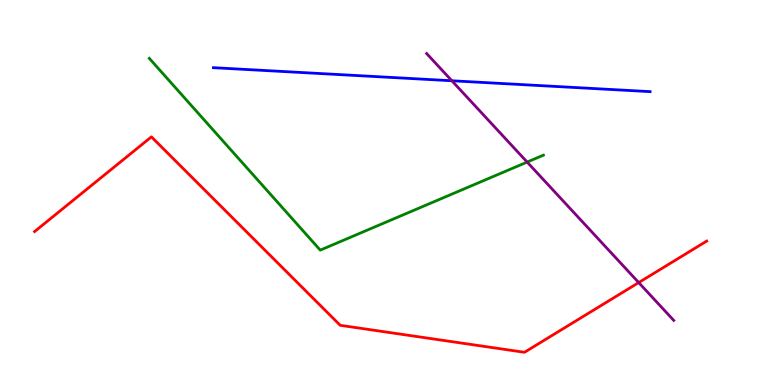[{'lines': ['blue', 'red'], 'intersections': []}, {'lines': ['green', 'red'], 'intersections': []}, {'lines': ['purple', 'red'], 'intersections': [{'x': 8.24, 'y': 2.66}]}, {'lines': ['blue', 'green'], 'intersections': []}, {'lines': ['blue', 'purple'], 'intersections': [{'x': 5.83, 'y': 7.9}]}, {'lines': ['green', 'purple'], 'intersections': [{'x': 6.8, 'y': 5.79}]}]